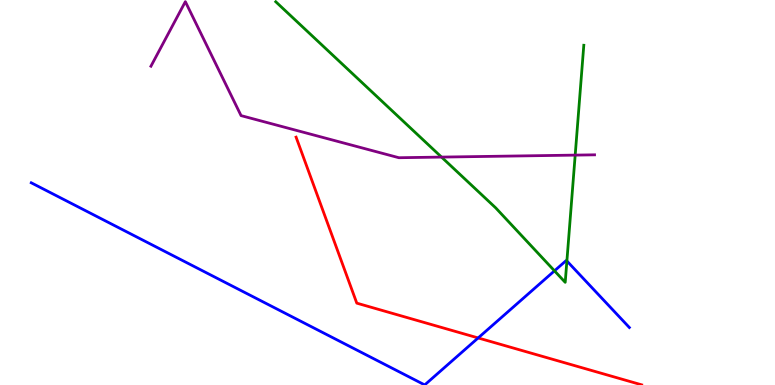[{'lines': ['blue', 'red'], 'intersections': [{'x': 6.17, 'y': 1.22}]}, {'lines': ['green', 'red'], 'intersections': []}, {'lines': ['purple', 'red'], 'intersections': []}, {'lines': ['blue', 'green'], 'intersections': [{'x': 7.15, 'y': 2.97}, {'x': 7.31, 'y': 3.22}]}, {'lines': ['blue', 'purple'], 'intersections': []}, {'lines': ['green', 'purple'], 'intersections': [{'x': 5.7, 'y': 5.92}, {'x': 7.42, 'y': 5.97}]}]